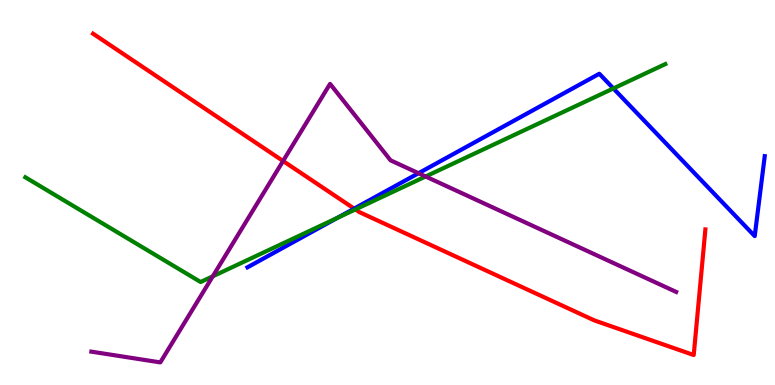[{'lines': ['blue', 'red'], 'intersections': [{'x': 4.57, 'y': 4.58}]}, {'lines': ['green', 'red'], 'intersections': [{'x': 4.59, 'y': 4.56}]}, {'lines': ['purple', 'red'], 'intersections': [{'x': 3.65, 'y': 5.82}]}, {'lines': ['blue', 'green'], 'intersections': [{'x': 4.35, 'y': 4.34}, {'x': 7.91, 'y': 7.7}]}, {'lines': ['blue', 'purple'], 'intersections': [{'x': 5.4, 'y': 5.5}]}, {'lines': ['green', 'purple'], 'intersections': [{'x': 2.75, 'y': 2.82}, {'x': 5.49, 'y': 5.42}]}]